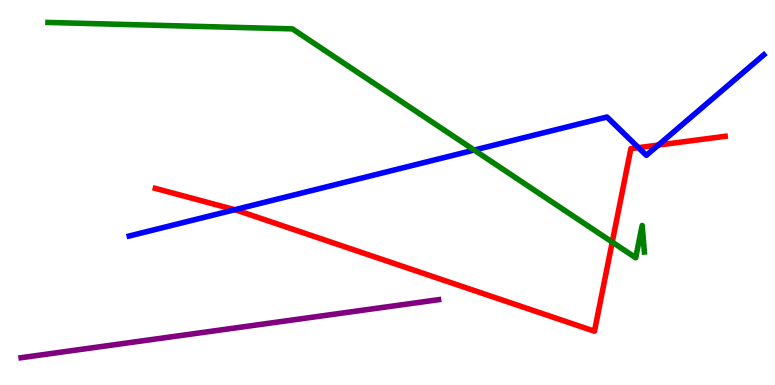[{'lines': ['blue', 'red'], 'intersections': [{'x': 3.03, 'y': 4.55}, {'x': 8.24, 'y': 6.16}, {'x': 8.49, 'y': 6.23}]}, {'lines': ['green', 'red'], 'intersections': [{'x': 7.9, 'y': 3.71}]}, {'lines': ['purple', 'red'], 'intersections': []}, {'lines': ['blue', 'green'], 'intersections': [{'x': 6.12, 'y': 6.1}]}, {'lines': ['blue', 'purple'], 'intersections': []}, {'lines': ['green', 'purple'], 'intersections': []}]